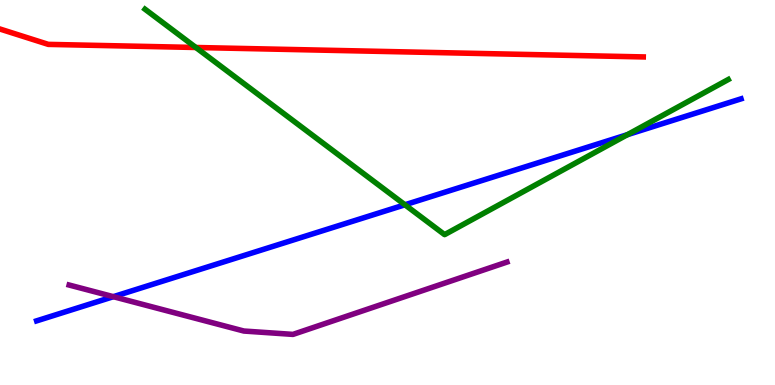[{'lines': ['blue', 'red'], 'intersections': []}, {'lines': ['green', 'red'], 'intersections': [{'x': 2.53, 'y': 8.77}]}, {'lines': ['purple', 'red'], 'intersections': []}, {'lines': ['blue', 'green'], 'intersections': [{'x': 5.22, 'y': 4.68}, {'x': 8.1, 'y': 6.5}]}, {'lines': ['blue', 'purple'], 'intersections': [{'x': 1.46, 'y': 2.29}]}, {'lines': ['green', 'purple'], 'intersections': []}]